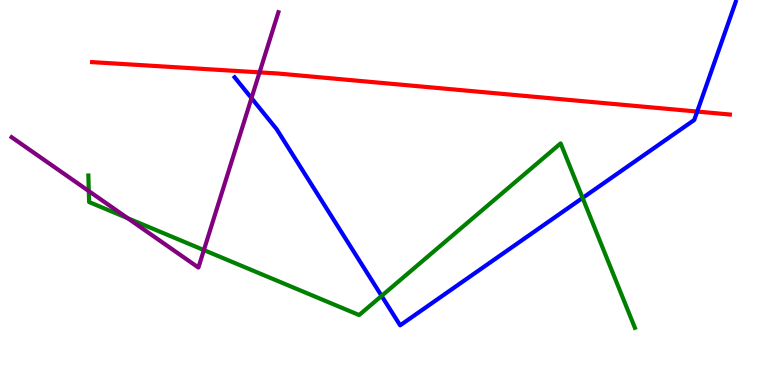[{'lines': ['blue', 'red'], 'intersections': [{'x': 9.0, 'y': 7.1}]}, {'lines': ['green', 'red'], 'intersections': []}, {'lines': ['purple', 'red'], 'intersections': [{'x': 3.35, 'y': 8.12}]}, {'lines': ['blue', 'green'], 'intersections': [{'x': 4.92, 'y': 2.31}, {'x': 7.52, 'y': 4.86}]}, {'lines': ['blue', 'purple'], 'intersections': [{'x': 3.25, 'y': 7.45}]}, {'lines': ['green', 'purple'], 'intersections': [{'x': 1.15, 'y': 5.04}, {'x': 1.65, 'y': 4.33}, {'x': 2.63, 'y': 3.5}]}]